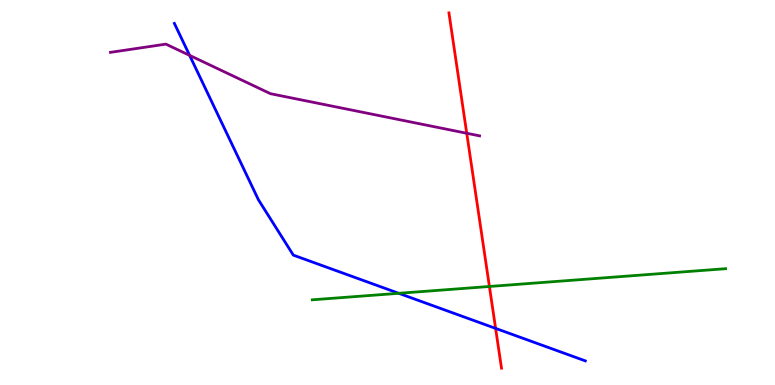[{'lines': ['blue', 'red'], 'intersections': [{'x': 6.39, 'y': 1.47}]}, {'lines': ['green', 'red'], 'intersections': [{'x': 6.31, 'y': 2.56}]}, {'lines': ['purple', 'red'], 'intersections': [{'x': 6.02, 'y': 6.54}]}, {'lines': ['blue', 'green'], 'intersections': [{'x': 5.15, 'y': 2.38}]}, {'lines': ['blue', 'purple'], 'intersections': [{'x': 2.45, 'y': 8.56}]}, {'lines': ['green', 'purple'], 'intersections': []}]